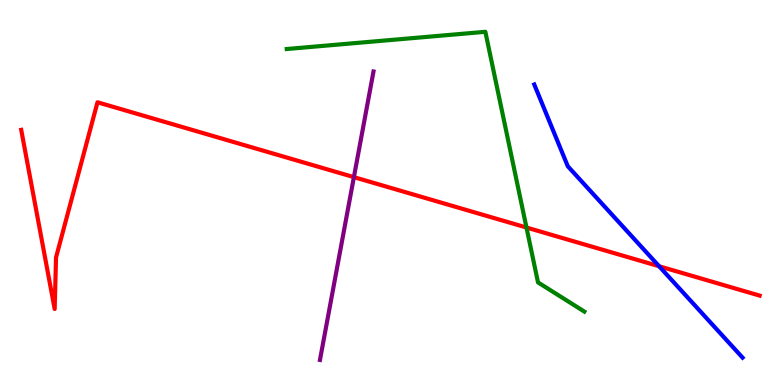[{'lines': ['blue', 'red'], 'intersections': [{'x': 8.5, 'y': 3.08}]}, {'lines': ['green', 'red'], 'intersections': [{'x': 6.79, 'y': 4.09}]}, {'lines': ['purple', 'red'], 'intersections': [{'x': 4.57, 'y': 5.4}]}, {'lines': ['blue', 'green'], 'intersections': []}, {'lines': ['blue', 'purple'], 'intersections': []}, {'lines': ['green', 'purple'], 'intersections': []}]